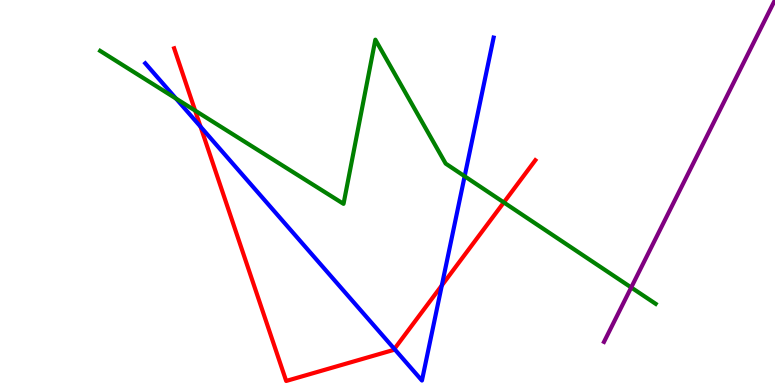[{'lines': ['blue', 'red'], 'intersections': [{'x': 2.59, 'y': 6.71}, {'x': 5.09, 'y': 0.937}, {'x': 5.7, 'y': 2.59}]}, {'lines': ['green', 'red'], 'intersections': [{'x': 2.52, 'y': 7.13}, {'x': 6.5, 'y': 4.74}]}, {'lines': ['purple', 'red'], 'intersections': []}, {'lines': ['blue', 'green'], 'intersections': [{'x': 2.27, 'y': 7.44}, {'x': 6.0, 'y': 5.42}]}, {'lines': ['blue', 'purple'], 'intersections': []}, {'lines': ['green', 'purple'], 'intersections': [{'x': 8.14, 'y': 2.53}]}]